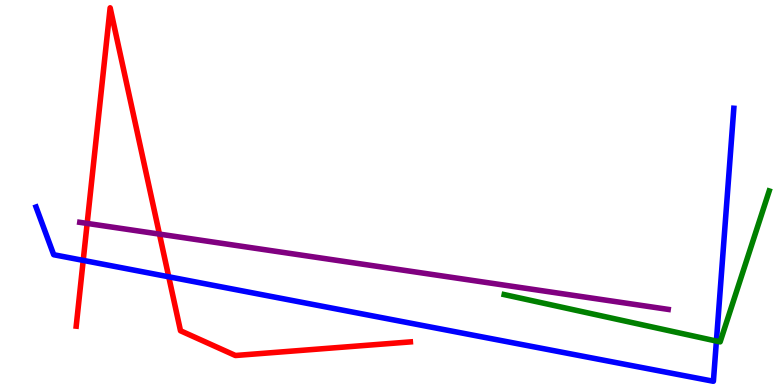[{'lines': ['blue', 'red'], 'intersections': [{'x': 1.07, 'y': 3.24}, {'x': 2.18, 'y': 2.81}]}, {'lines': ['green', 'red'], 'intersections': []}, {'lines': ['purple', 'red'], 'intersections': [{'x': 1.12, 'y': 4.2}, {'x': 2.06, 'y': 3.92}]}, {'lines': ['blue', 'green'], 'intersections': [{'x': 9.24, 'y': 1.14}]}, {'lines': ['blue', 'purple'], 'intersections': []}, {'lines': ['green', 'purple'], 'intersections': []}]